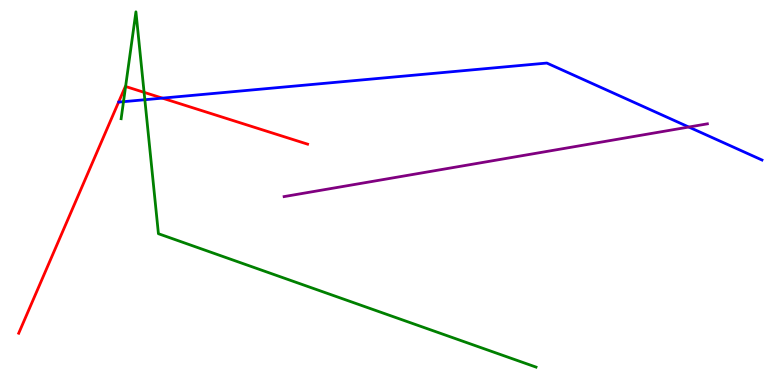[{'lines': ['blue', 'red'], 'intersections': [{'x': 2.09, 'y': 7.45}]}, {'lines': ['green', 'red'], 'intersections': [{'x': 1.62, 'y': 7.75}, {'x': 1.86, 'y': 7.6}]}, {'lines': ['purple', 'red'], 'intersections': []}, {'lines': ['blue', 'green'], 'intersections': [{'x': 1.59, 'y': 7.36}, {'x': 1.87, 'y': 7.41}]}, {'lines': ['blue', 'purple'], 'intersections': [{'x': 8.89, 'y': 6.7}]}, {'lines': ['green', 'purple'], 'intersections': []}]